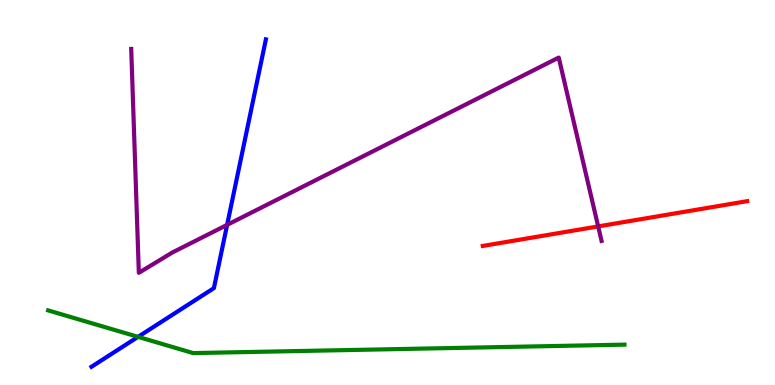[{'lines': ['blue', 'red'], 'intersections': []}, {'lines': ['green', 'red'], 'intersections': []}, {'lines': ['purple', 'red'], 'intersections': [{'x': 7.72, 'y': 4.12}]}, {'lines': ['blue', 'green'], 'intersections': [{'x': 1.78, 'y': 1.25}]}, {'lines': ['blue', 'purple'], 'intersections': [{'x': 2.93, 'y': 4.16}]}, {'lines': ['green', 'purple'], 'intersections': []}]